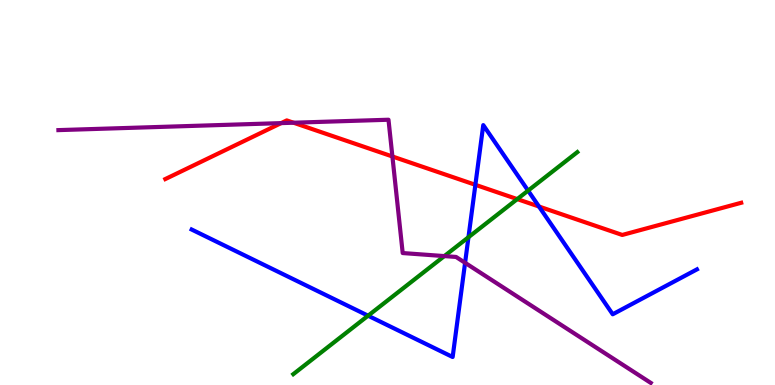[{'lines': ['blue', 'red'], 'intersections': [{'x': 6.13, 'y': 5.2}, {'x': 6.95, 'y': 4.64}]}, {'lines': ['green', 'red'], 'intersections': [{'x': 6.67, 'y': 4.83}]}, {'lines': ['purple', 'red'], 'intersections': [{'x': 3.63, 'y': 6.8}, {'x': 3.79, 'y': 6.81}, {'x': 5.06, 'y': 5.94}]}, {'lines': ['blue', 'green'], 'intersections': [{'x': 4.75, 'y': 1.8}, {'x': 6.04, 'y': 3.84}, {'x': 6.81, 'y': 5.05}]}, {'lines': ['blue', 'purple'], 'intersections': [{'x': 6.0, 'y': 3.17}]}, {'lines': ['green', 'purple'], 'intersections': [{'x': 5.73, 'y': 3.35}]}]